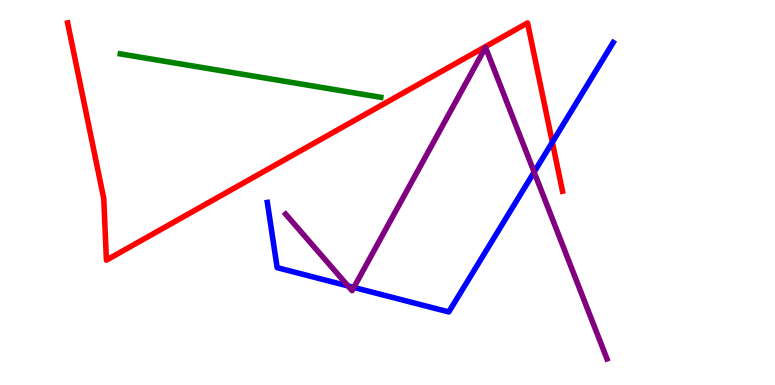[{'lines': ['blue', 'red'], 'intersections': [{'x': 7.13, 'y': 6.31}]}, {'lines': ['green', 'red'], 'intersections': []}, {'lines': ['purple', 'red'], 'intersections': []}, {'lines': ['blue', 'green'], 'intersections': []}, {'lines': ['blue', 'purple'], 'intersections': [{'x': 4.49, 'y': 2.57}, {'x': 4.57, 'y': 2.53}, {'x': 6.89, 'y': 5.53}]}, {'lines': ['green', 'purple'], 'intersections': []}]